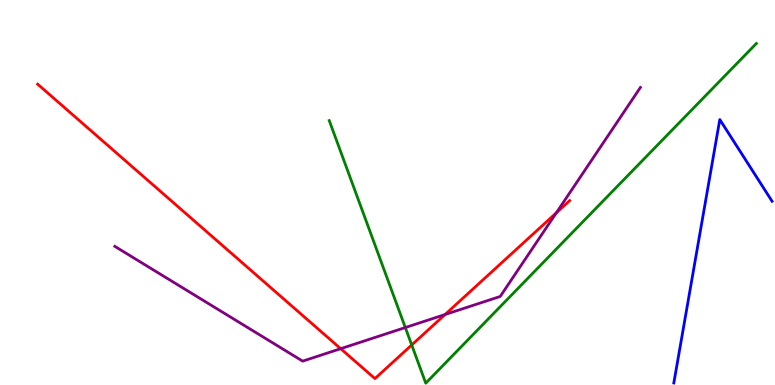[{'lines': ['blue', 'red'], 'intersections': []}, {'lines': ['green', 'red'], 'intersections': [{'x': 5.31, 'y': 1.04}]}, {'lines': ['purple', 'red'], 'intersections': [{'x': 4.4, 'y': 0.943}, {'x': 5.74, 'y': 1.83}, {'x': 7.18, 'y': 4.47}]}, {'lines': ['blue', 'green'], 'intersections': []}, {'lines': ['blue', 'purple'], 'intersections': []}, {'lines': ['green', 'purple'], 'intersections': [{'x': 5.23, 'y': 1.49}]}]